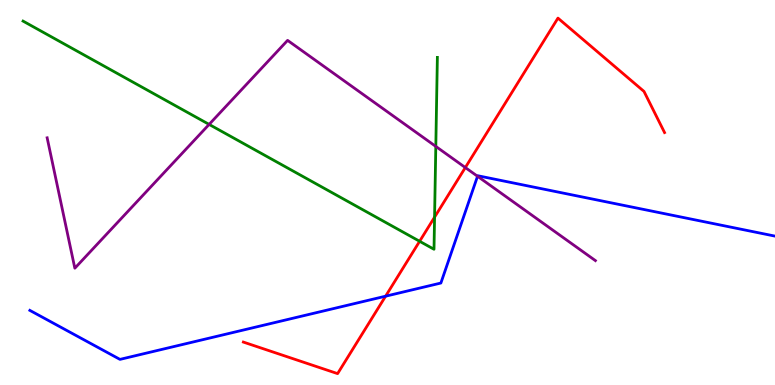[{'lines': ['blue', 'red'], 'intersections': [{'x': 4.98, 'y': 2.31}]}, {'lines': ['green', 'red'], 'intersections': [{'x': 5.41, 'y': 3.73}, {'x': 5.61, 'y': 4.36}]}, {'lines': ['purple', 'red'], 'intersections': [{'x': 6.0, 'y': 5.65}]}, {'lines': ['blue', 'green'], 'intersections': []}, {'lines': ['blue', 'purple'], 'intersections': [{'x': 6.16, 'y': 5.42}]}, {'lines': ['green', 'purple'], 'intersections': [{'x': 2.7, 'y': 6.77}, {'x': 5.62, 'y': 6.2}]}]